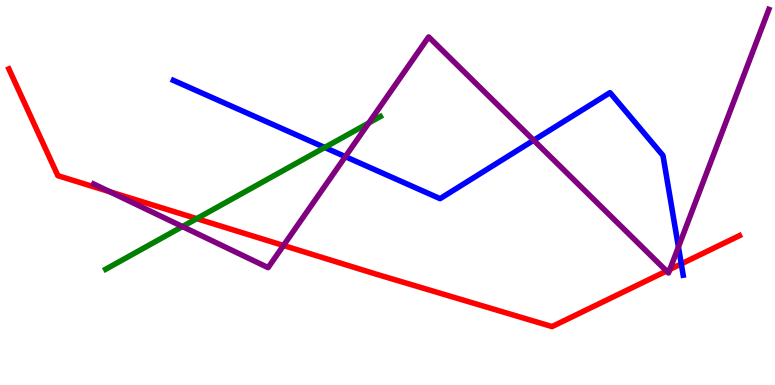[{'lines': ['blue', 'red'], 'intersections': [{'x': 8.79, 'y': 3.15}]}, {'lines': ['green', 'red'], 'intersections': [{'x': 2.54, 'y': 4.32}]}, {'lines': ['purple', 'red'], 'intersections': [{'x': 1.42, 'y': 5.02}, {'x': 3.66, 'y': 3.62}, {'x': 8.6, 'y': 2.96}, {'x': 8.64, 'y': 3.0}]}, {'lines': ['blue', 'green'], 'intersections': [{'x': 4.19, 'y': 6.17}]}, {'lines': ['blue', 'purple'], 'intersections': [{'x': 4.46, 'y': 5.93}, {'x': 6.89, 'y': 6.36}, {'x': 8.75, 'y': 3.59}]}, {'lines': ['green', 'purple'], 'intersections': [{'x': 2.35, 'y': 4.12}, {'x': 4.76, 'y': 6.81}]}]